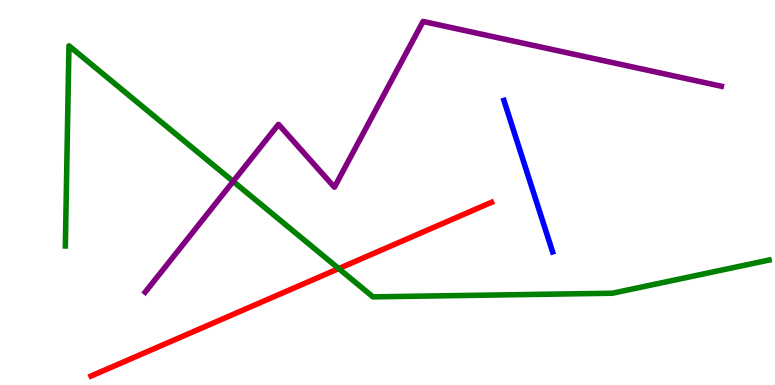[{'lines': ['blue', 'red'], 'intersections': []}, {'lines': ['green', 'red'], 'intersections': [{'x': 4.37, 'y': 3.02}]}, {'lines': ['purple', 'red'], 'intersections': []}, {'lines': ['blue', 'green'], 'intersections': []}, {'lines': ['blue', 'purple'], 'intersections': []}, {'lines': ['green', 'purple'], 'intersections': [{'x': 3.01, 'y': 5.29}]}]